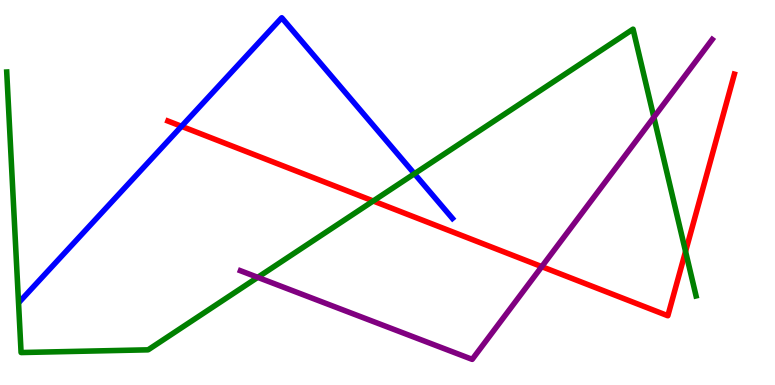[{'lines': ['blue', 'red'], 'intersections': [{'x': 2.34, 'y': 6.72}]}, {'lines': ['green', 'red'], 'intersections': [{'x': 4.82, 'y': 4.78}, {'x': 8.85, 'y': 3.47}]}, {'lines': ['purple', 'red'], 'intersections': [{'x': 6.99, 'y': 3.07}]}, {'lines': ['blue', 'green'], 'intersections': [{'x': 5.35, 'y': 5.49}]}, {'lines': ['blue', 'purple'], 'intersections': []}, {'lines': ['green', 'purple'], 'intersections': [{'x': 3.33, 'y': 2.8}, {'x': 8.44, 'y': 6.95}]}]